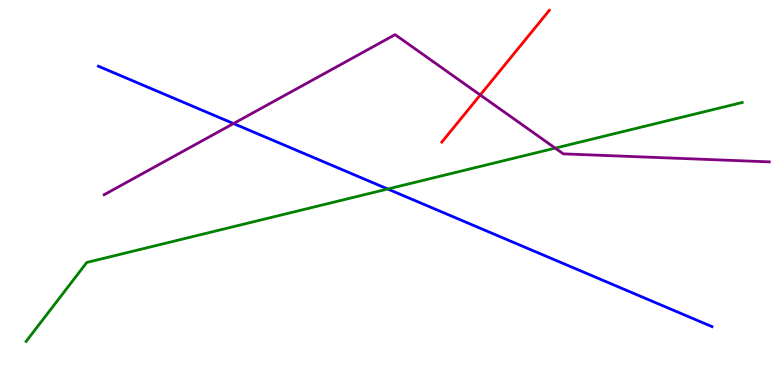[{'lines': ['blue', 'red'], 'intersections': []}, {'lines': ['green', 'red'], 'intersections': []}, {'lines': ['purple', 'red'], 'intersections': [{'x': 6.2, 'y': 7.53}]}, {'lines': ['blue', 'green'], 'intersections': [{'x': 5.0, 'y': 5.09}]}, {'lines': ['blue', 'purple'], 'intersections': [{'x': 3.01, 'y': 6.79}]}, {'lines': ['green', 'purple'], 'intersections': [{'x': 7.16, 'y': 6.15}]}]